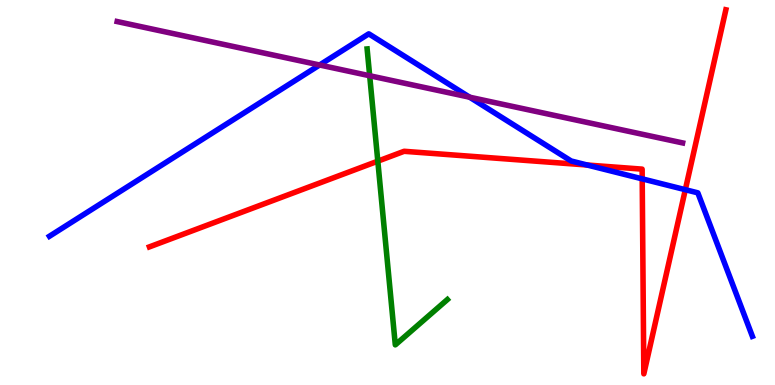[{'lines': ['blue', 'red'], 'intersections': [{'x': 7.58, 'y': 5.71}, {'x': 8.29, 'y': 5.35}, {'x': 8.84, 'y': 5.07}]}, {'lines': ['green', 'red'], 'intersections': [{'x': 4.88, 'y': 5.81}]}, {'lines': ['purple', 'red'], 'intersections': []}, {'lines': ['blue', 'green'], 'intersections': []}, {'lines': ['blue', 'purple'], 'intersections': [{'x': 4.12, 'y': 8.31}, {'x': 6.06, 'y': 7.48}]}, {'lines': ['green', 'purple'], 'intersections': [{'x': 4.77, 'y': 8.03}]}]